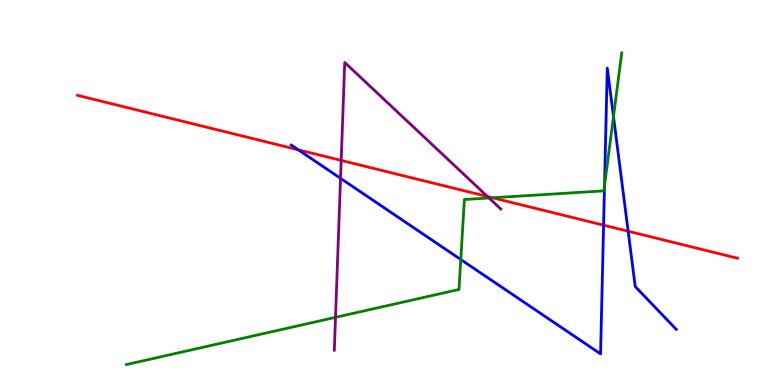[{'lines': ['blue', 'red'], 'intersections': [{'x': 3.85, 'y': 6.11}, {'x': 7.79, 'y': 4.15}, {'x': 8.11, 'y': 3.99}]}, {'lines': ['green', 'red'], 'intersections': [{'x': 6.35, 'y': 4.86}]}, {'lines': ['purple', 'red'], 'intersections': [{'x': 4.4, 'y': 5.83}, {'x': 6.29, 'y': 4.9}]}, {'lines': ['blue', 'green'], 'intersections': [{'x': 5.95, 'y': 3.26}, {'x': 7.8, 'y': 5.18}, {'x': 7.92, 'y': 6.97}]}, {'lines': ['blue', 'purple'], 'intersections': [{'x': 4.39, 'y': 5.37}]}, {'lines': ['green', 'purple'], 'intersections': [{'x': 4.33, 'y': 1.76}, {'x': 6.31, 'y': 4.86}]}]